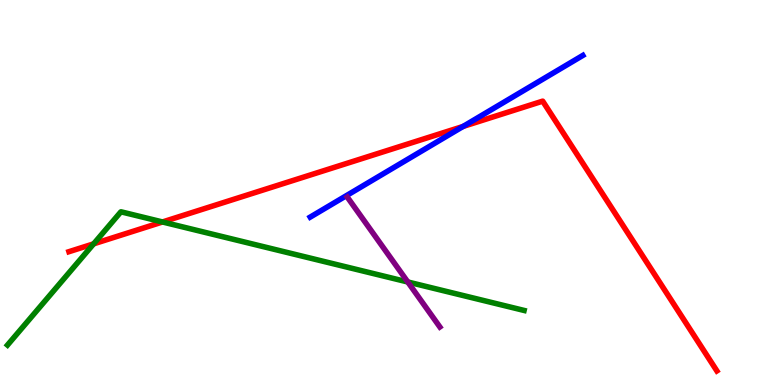[{'lines': ['blue', 'red'], 'intersections': [{'x': 5.98, 'y': 6.72}]}, {'lines': ['green', 'red'], 'intersections': [{'x': 1.21, 'y': 3.67}, {'x': 2.1, 'y': 4.23}]}, {'lines': ['purple', 'red'], 'intersections': []}, {'lines': ['blue', 'green'], 'intersections': []}, {'lines': ['blue', 'purple'], 'intersections': []}, {'lines': ['green', 'purple'], 'intersections': [{'x': 5.26, 'y': 2.68}]}]